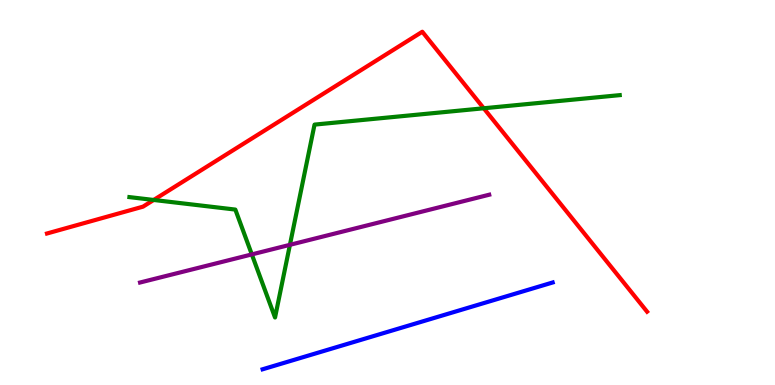[{'lines': ['blue', 'red'], 'intersections': []}, {'lines': ['green', 'red'], 'intersections': [{'x': 1.98, 'y': 4.81}, {'x': 6.24, 'y': 7.19}]}, {'lines': ['purple', 'red'], 'intersections': []}, {'lines': ['blue', 'green'], 'intersections': []}, {'lines': ['blue', 'purple'], 'intersections': []}, {'lines': ['green', 'purple'], 'intersections': [{'x': 3.25, 'y': 3.39}, {'x': 3.74, 'y': 3.64}]}]